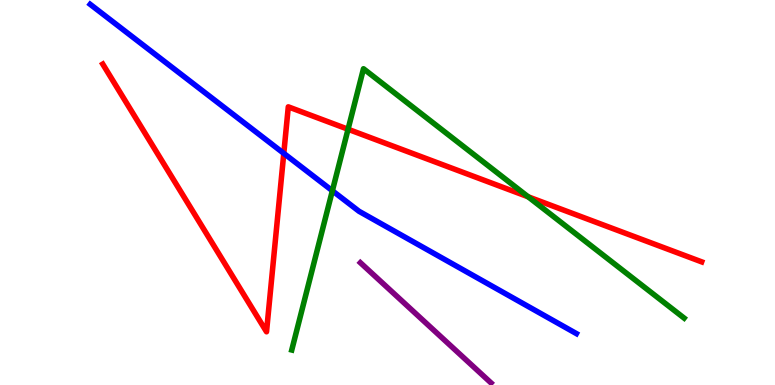[{'lines': ['blue', 'red'], 'intersections': [{'x': 3.66, 'y': 6.02}]}, {'lines': ['green', 'red'], 'intersections': [{'x': 4.49, 'y': 6.64}, {'x': 6.81, 'y': 4.89}]}, {'lines': ['purple', 'red'], 'intersections': []}, {'lines': ['blue', 'green'], 'intersections': [{'x': 4.29, 'y': 5.05}]}, {'lines': ['blue', 'purple'], 'intersections': []}, {'lines': ['green', 'purple'], 'intersections': []}]